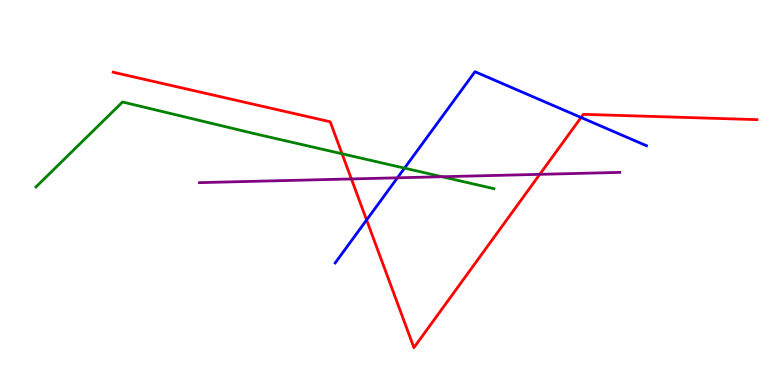[{'lines': ['blue', 'red'], 'intersections': [{'x': 4.73, 'y': 4.29}, {'x': 7.5, 'y': 6.95}]}, {'lines': ['green', 'red'], 'intersections': [{'x': 4.41, 'y': 6.01}]}, {'lines': ['purple', 'red'], 'intersections': [{'x': 4.53, 'y': 5.35}, {'x': 6.96, 'y': 5.47}]}, {'lines': ['blue', 'green'], 'intersections': [{'x': 5.22, 'y': 5.63}]}, {'lines': ['blue', 'purple'], 'intersections': [{'x': 5.13, 'y': 5.38}]}, {'lines': ['green', 'purple'], 'intersections': [{'x': 5.7, 'y': 5.41}]}]